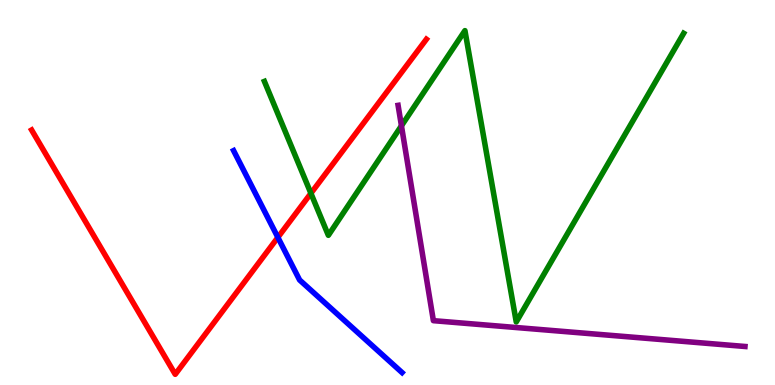[{'lines': ['blue', 'red'], 'intersections': [{'x': 3.59, 'y': 3.83}]}, {'lines': ['green', 'red'], 'intersections': [{'x': 4.01, 'y': 4.98}]}, {'lines': ['purple', 'red'], 'intersections': []}, {'lines': ['blue', 'green'], 'intersections': []}, {'lines': ['blue', 'purple'], 'intersections': []}, {'lines': ['green', 'purple'], 'intersections': [{'x': 5.18, 'y': 6.73}]}]